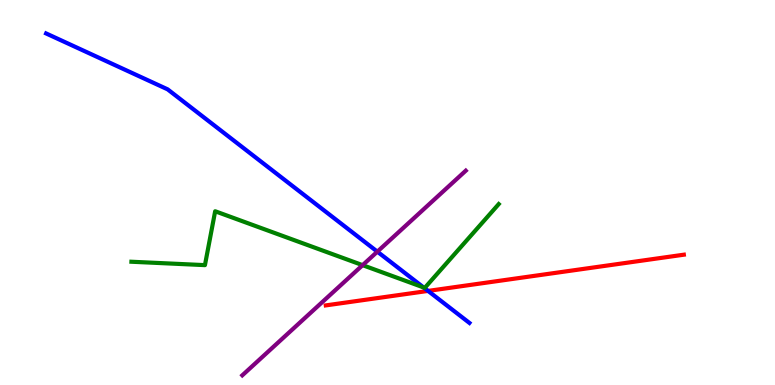[{'lines': ['blue', 'red'], 'intersections': [{'x': 5.52, 'y': 2.44}]}, {'lines': ['green', 'red'], 'intersections': []}, {'lines': ['purple', 'red'], 'intersections': []}, {'lines': ['blue', 'green'], 'intersections': [{'x': 5.47, 'y': 2.53}]}, {'lines': ['blue', 'purple'], 'intersections': [{'x': 4.87, 'y': 3.46}]}, {'lines': ['green', 'purple'], 'intersections': [{'x': 4.68, 'y': 3.11}]}]